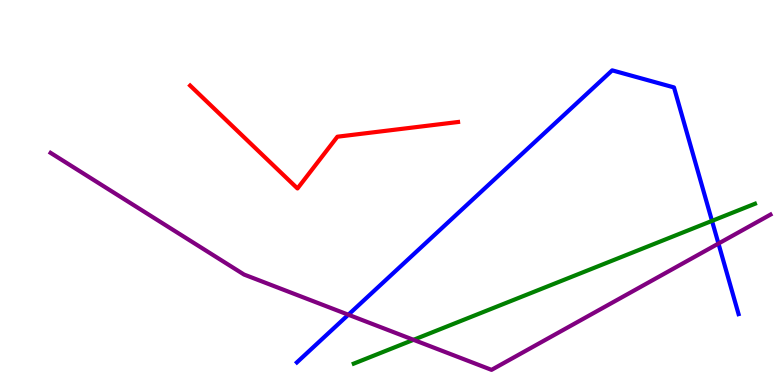[{'lines': ['blue', 'red'], 'intersections': []}, {'lines': ['green', 'red'], 'intersections': []}, {'lines': ['purple', 'red'], 'intersections': []}, {'lines': ['blue', 'green'], 'intersections': [{'x': 9.19, 'y': 4.26}]}, {'lines': ['blue', 'purple'], 'intersections': [{'x': 4.49, 'y': 1.83}, {'x': 9.27, 'y': 3.67}]}, {'lines': ['green', 'purple'], 'intersections': [{'x': 5.34, 'y': 1.17}]}]